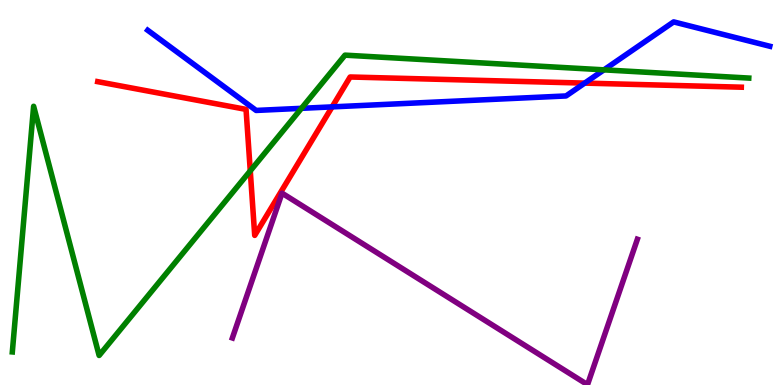[{'lines': ['blue', 'red'], 'intersections': [{'x': 4.29, 'y': 7.22}, {'x': 7.54, 'y': 7.84}]}, {'lines': ['green', 'red'], 'intersections': [{'x': 3.23, 'y': 5.56}]}, {'lines': ['purple', 'red'], 'intersections': []}, {'lines': ['blue', 'green'], 'intersections': [{'x': 3.89, 'y': 7.19}, {'x': 7.79, 'y': 8.19}]}, {'lines': ['blue', 'purple'], 'intersections': []}, {'lines': ['green', 'purple'], 'intersections': []}]